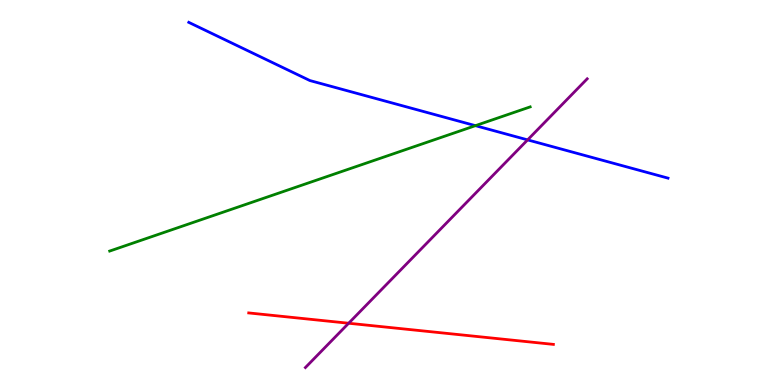[{'lines': ['blue', 'red'], 'intersections': []}, {'lines': ['green', 'red'], 'intersections': []}, {'lines': ['purple', 'red'], 'intersections': [{'x': 4.5, 'y': 1.6}]}, {'lines': ['blue', 'green'], 'intersections': [{'x': 6.13, 'y': 6.74}]}, {'lines': ['blue', 'purple'], 'intersections': [{'x': 6.81, 'y': 6.37}]}, {'lines': ['green', 'purple'], 'intersections': []}]